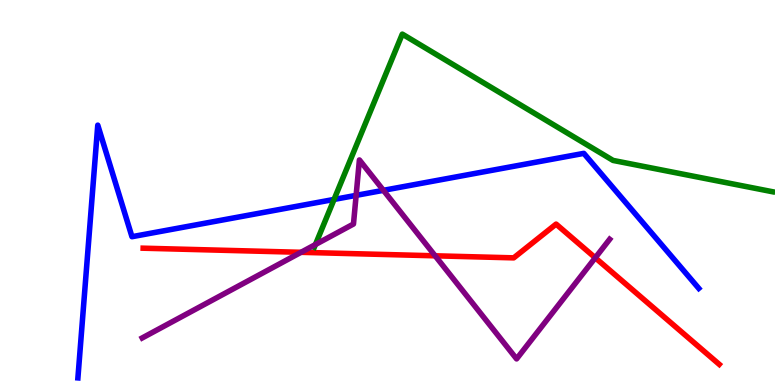[{'lines': ['blue', 'red'], 'intersections': []}, {'lines': ['green', 'red'], 'intersections': []}, {'lines': ['purple', 'red'], 'intersections': [{'x': 3.88, 'y': 3.45}, {'x': 5.61, 'y': 3.36}, {'x': 7.68, 'y': 3.3}]}, {'lines': ['blue', 'green'], 'intersections': [{'x': 4.31, 'y': 4.82}]}, {'lines': ['blue', 'purple'], 'intersections': [{'x': 4.6, 'y': 4.93}, {'x': 4.95, 'y': 5.06}]}, {'lines': ['green', 'purple'], 'intersections': [{'x': 4.07, 'y': 3.65}]}]